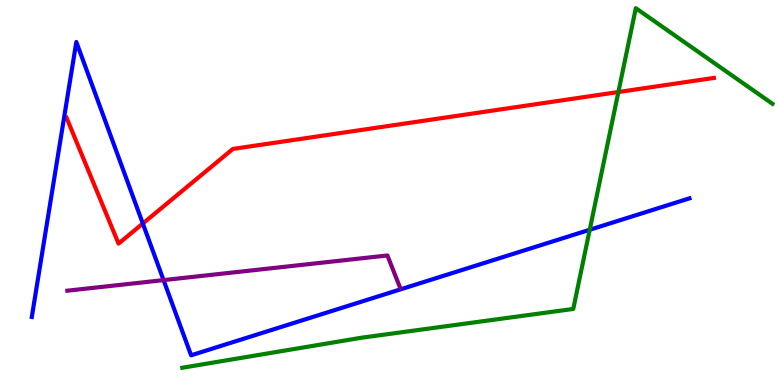[{'lines': ['blue', 'red'], 'intersections': [{'x': 1.84, 'y': 4.19}]}, {'lines': ['green', 'red'], 'intersections': [{'x': 7.98, 'y': 7.61}]}, {'lines': ['purple', 'red'], 'intersections': []}, {'lines': ['blue', 'green'], 'intersections': [{'x': 7.61, 'y': 4.03}]}, {'lines': ['blue', 'purple'], 'intersections': [{'x': 2.11, 'y': 2.72}]}, {'lines': ['green', 'purple'], 'intersections': []}]